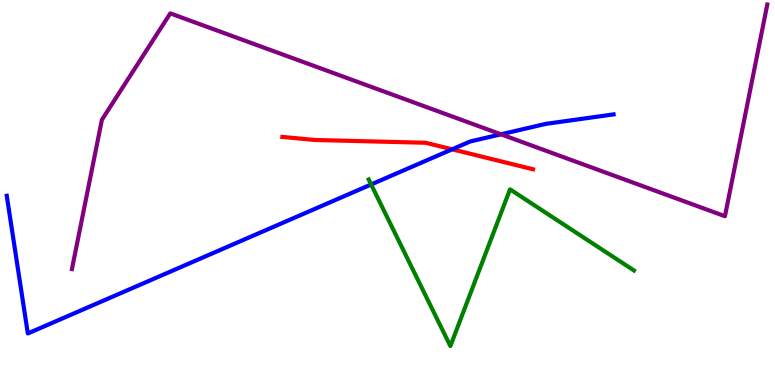[{'lines': ['blue', 'red'], 'intersections': [{'x': 5.83, 'y': 6.12}]}, {'lines': ['green', 'red'], 'intersections': []}, {'lines': ['purple', 'red'], 'intersections': []}, {'lines': ['blue', 'green'], 'intersections': [{'x': 4.79, 'y': 5.21}]}, {'lines': ['blue', 'purple'], 'intersections': [{'x': 6.46, 'y': 6.51}]}, {'lines': ['green', 'purple'], 'intersections': []}]